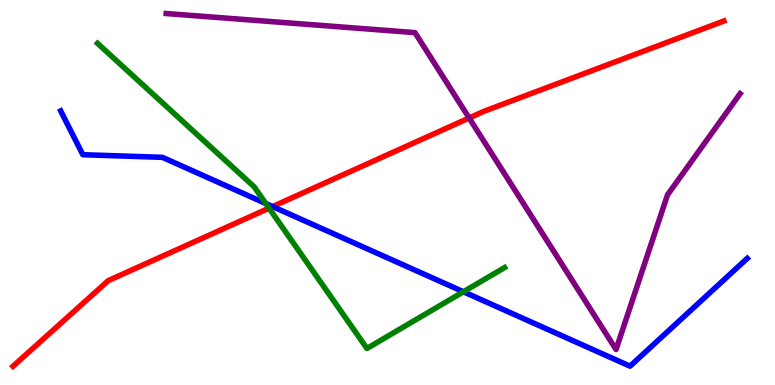[{'lines': ['blue', 'red'], 'intersections': [{'x': 3.52, 'y': 4.63}]}, {'lines': ['green', 'red'], 'intersections': [{'x': 3.47, 'y': 4.59}]}, {'lines': ['purple', 'red'], 'intersections': [{'x': 6.05, 'y': 6.94}]}, {'lines': ['blue', 'green'], 'intersections': [{'x': 3.43, 'y': 4.71}, {'x': 5.98, 'y': 2.42}]}, {'lines': ['blue', 'purple'], 'intersections': []}, {'lines': ['green', 'purple'], 'intersections': []}]